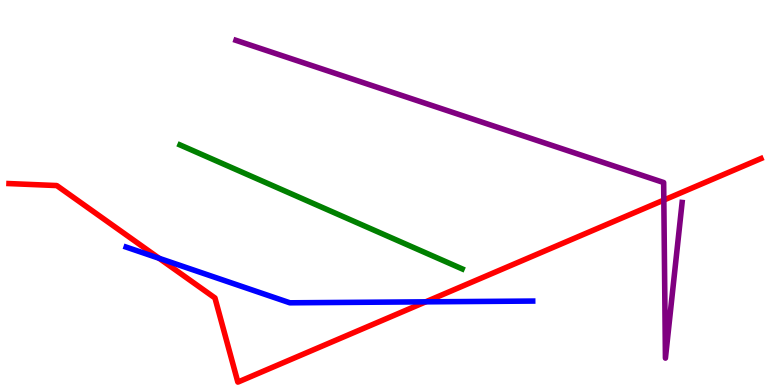[{'lines': ['blue', 'red'], 'intersections': [{'x': 2.05, 'y': 3.29}, {'x': 5.49, 'y': 2.16}]}, {'lines': ['green', 'red'], 'intersections': []}, {'lines': ['purple', 'red'], 'intersections': [{'x': 8.57, 'y': 4.8}]}, {'lines': ['blue', 'green'], 'intersections': []}, {'lines': ['blue', 'purple'], 'intersections': []}, {'lines': ['green', 'purple'], 'intersections': []}]